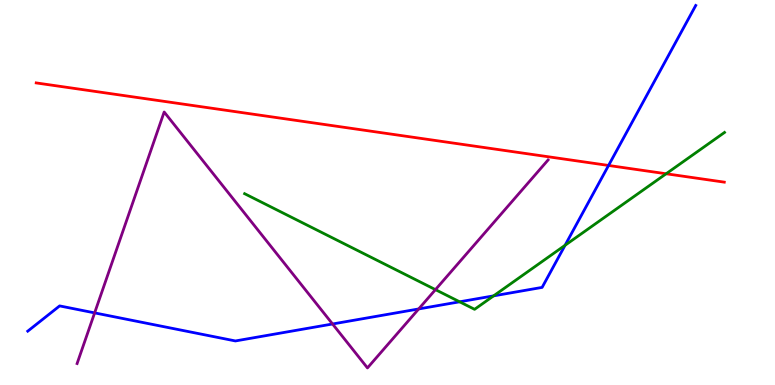[{'lines': ['blue', 'red'], 'intersections': [{'x': 7.85, 'y': 5.7}]}, {'lines': ['green', 'red'], 'intersections': [{'x': 8.6, 'y': 5.49}]}, {'lines': ['purple', 'red'], 'intersections': []}, {'lines': ['blue', 'green'], 'intersections': [{'x': 5.93, 'y': 2.16}, {'x': 6.37, 'y': 2.32}, {'x': 7.29, 'y': 3.63}]}, {'lines': ['blue', 'purple'], 'intersections': [{'x': 1.22, 'y': 1.87}, {'x': 4.29, 'y': 1.58}, {'x': 5.4, 'y': 1.98}]}, {'lines': ['green', 'purple'], 'intersections': [{'x': 5.62, 'y': 2.48}]}]